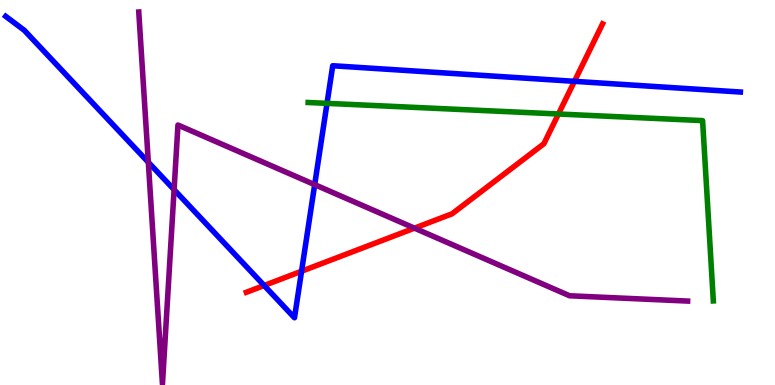[{'lines': ['blue', 'red'], 'intersections': [{'x': 3.41, 'y': 2.58}, {'x': 3.89, 'y': 2.96}, {'x': 7.41, 'y': 7.89}]}, {'lines': ['green', 'red'], 'intersections': [{'x': 7.21, 'y': 7.04}]}, {'lines': ['purple', 'red'], 'intersections': [{'x': 5.35, 'y': 4.07}]}, {'lines': ['blue', 'green'], 'intersections': [{'x': 4.22, 'y': 7.32}]}, {'lines': ['blue', 'purple'], 'intersections': [{'x': 1.91, 'y': 5.79}, {'x': 2.25, 'y': 5.07}, {'x': 4.06, 'y': 5.2}]}, {'lines': ['green', 'purple'], 'intersections': []}]